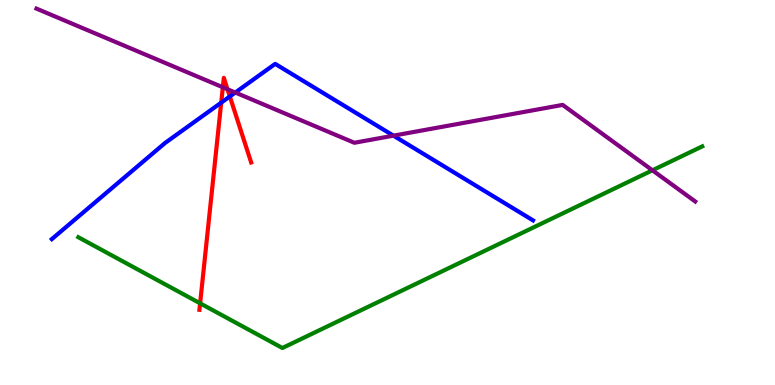[{'lines': ['blue', 'red'], 'intersections': [{'x': 2.85, 'y': 7.33}, {'x': 2.97, 'y': 7.49}]}, {'lines': ['green', 'red'], 'intersections': [{'x': 2.58, 'y': 2.12}]}, {'lines': ['purple', 'red'], 'intersections': [{'x': 2.88, 'y': 7.73}, {'x': 2.94, 'y': 7.68}]}, {'lines': ['blue', 'green'], 'intersections': []}, {'lines': ['blue', 'purple'], 'intersections': [{'x': 3.04, 'y': 7.6}, {'x': 5.08, 'y': 6.48}]}, {'lines': ['green', 'purple'], 'intersections': [{'x': 8.42, 'y': 5.58}]}]